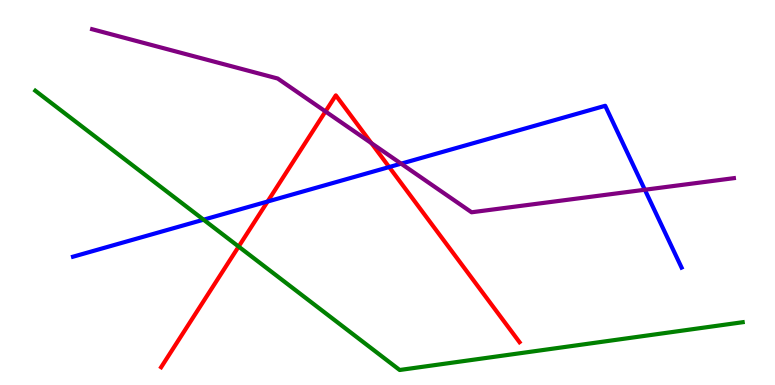[{'lines': ['blue', 'red'], 'intersections': [{'x': 3.45, 'y': 4.77}, {'x': 5.02, 'y': 5.66}]}, {'lines': ['green', 'red'], 'intersections': [{'x': 3.08, 'y': 3.6}]}, {'lines': ['purple', 'red'], 'intersections': [{'x': 4.2, 'y': 7.1}, {'x': 4.79, 'y': 6.28}]}, {'lines': ['blue', 'green'], 'intersections': [{'x': 2.63, 'y': 4.29}]}, {'lines': ['blue', 'purple'], 'intersections': [{'x': 5.18, 'y': 5.75}, {'x': 8.32, 'y': 5.07}]}, {'lines': ['green', 'purple'], 'intersections': []}]